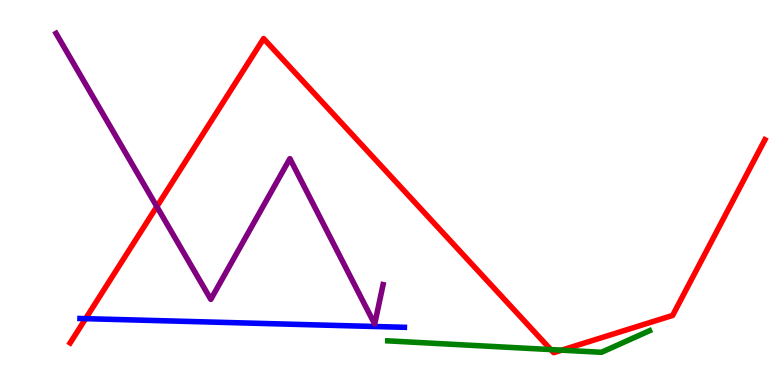[{'lines': ['blue', 'red'], 'intersections': [{'x': 1.1, 'y': 1.72}]}, {'lines': ['green', 'red'], 'intersections': [{'x': 7.11, 'y': 0.92}, {'x': 7.25, 'y': 0.905}]}, {'lines': ['purple', 'red'], 'intersections': [{'x': 2.02, 'y': 4.63}]}, {'lines': ['blue', 'green'], 'intersections': []}, {'lines': ['blue', 'purple'], 'intersections': []}, {'lines': ['green', 'purple'], 'intersections': []}]